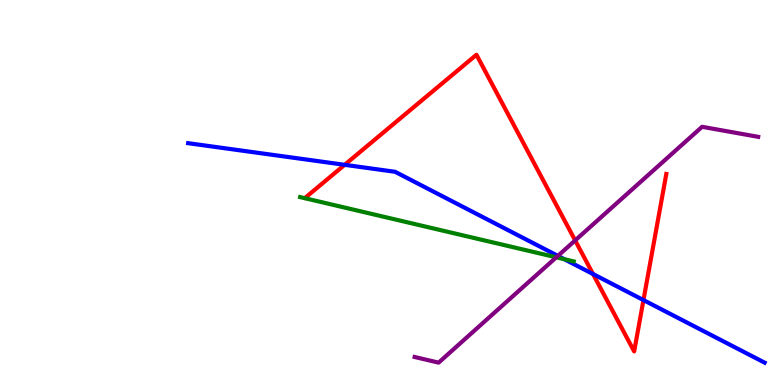[{'lines': ['blue', 'red'], 'intersections': [{'x': 4.45, 'y': 5.72}, {'x': 7.65, 'y': 2.88}, {'x': 8.3, 'y': 2.21}]}, {'lines': ['green', 'red'], 'intersections': []}, {'lines': ['purple', 'red'], 'intersections': [{'x': 7.42, 'y': 3.76}]}, {'lines': ['blue', 'green'], 'intersections': [{'x': 7.28, 'y': 3.27}]}, {'lines': ['blue', 'purple'], 'intersections': [{'x': 7.2, 'y': 3.35}]}, {'lines': ['green', 'purple'], 'intersections': [{'x': 7.18, 'y': 3.32}]}]